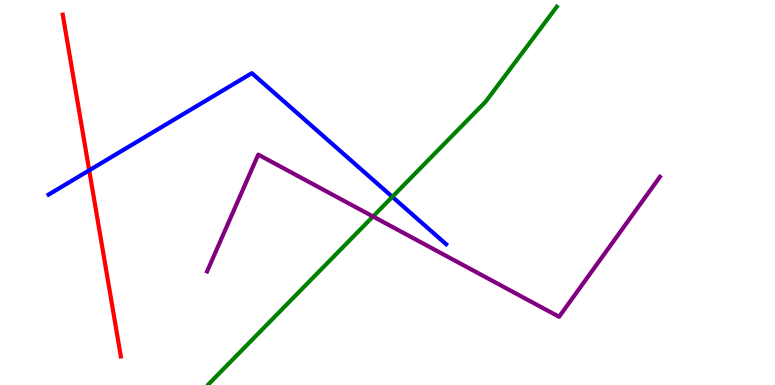[{'lines': ['blue', 'red'], 'intersections': [{'x': 1.15, 'y': 5.58}]}, {'lines': ['green', 'red'], 'intersections': []}, {'lines': ['purple', 'red'], 'intersections': []}, {'lines': ['blue', 'green'], 'intersections': [{'x': 5.06, 'y': 4.89}]}, {'lines': ['blue', 'purple'], 'intersections': []}, {'lines': ['green', 'purple'], 'intersections': [{'x': 4.81, 'y': 4.38}]}]